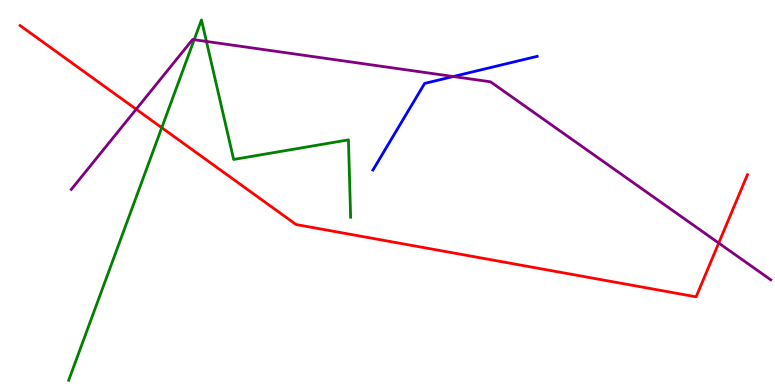[{'lines': ['blue', 'red'], 'intersections': []}, {'lines': ['green', 'red'], 'intersections': [{'x': 2.09, 'y': 6.68}]}, {'lines': ['purple', 'red'], 'intersections': [{'x': 1.76, 'y': 7.16}, {'x': 9.27, 'y': 3.69}]}, {'lines': ['blue', 'green'], 'intersections': []}, {'lines': ['blue', 'purple'], 'intersections': [{'x': 5.85, 'y': 8.01}]}, {'lines': ['green', 'purple'], 'intersections': [{'x': 2.51, 'y': 8.97}, {'x': 2.66, 'y': 8.92}]}]